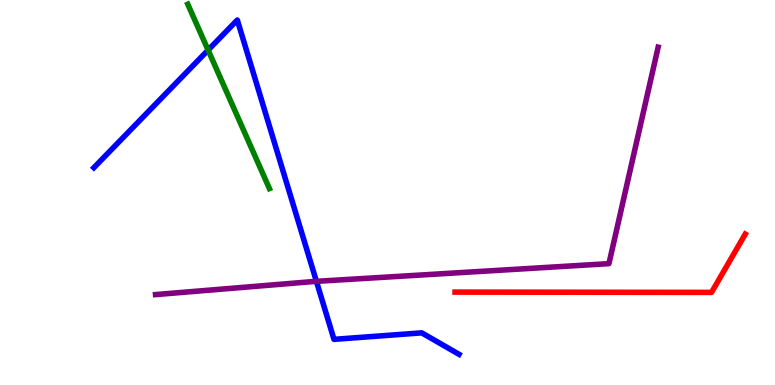[{'lines': ['blue', 'red'], 'intersections': []}, {'lines': ['green', 'red'], 'intersections': []}, {'lines': ['purple', 'red'], 'intersections': []}, {'lines': ['blue', 'green'], 'intersections': [{'x': 2.69, 'y': 8.7}]}, {'lines': ['blue', 'purple'], 'intersections': [{'x': 4.08, 'y': 2.69}]}, {'lines': ['green', 'purple'], 'intersections': []}]